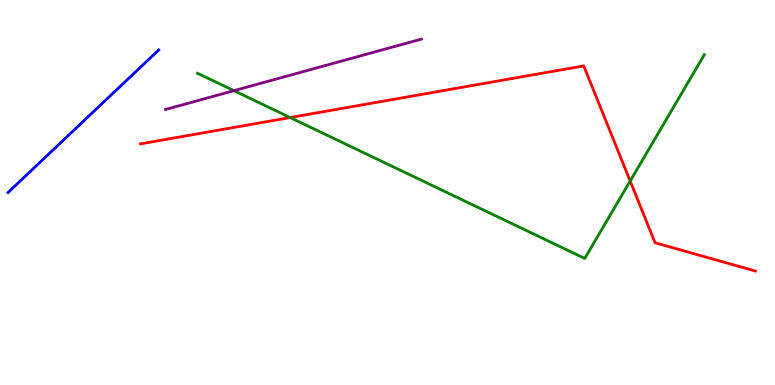[{'lines': ['blue', 'red'], 'intersections': []}, {'lines': ['green', 'red'], 'intersections': [{'x': 3.74, 'y': 6.95}, {'x': 8.13, 'y': 5.3}]}, {'lines': ['purple', 'red'], 'intersections': []}, {'lines': ['blue', 'green'], 'intersections': []}, {'lines': ['blue', 'purple'], 'intersections': []}, {'lines': ['green', 'purple'], 'intersections': [{'x': 3.02, 'y': 7.64}]}]